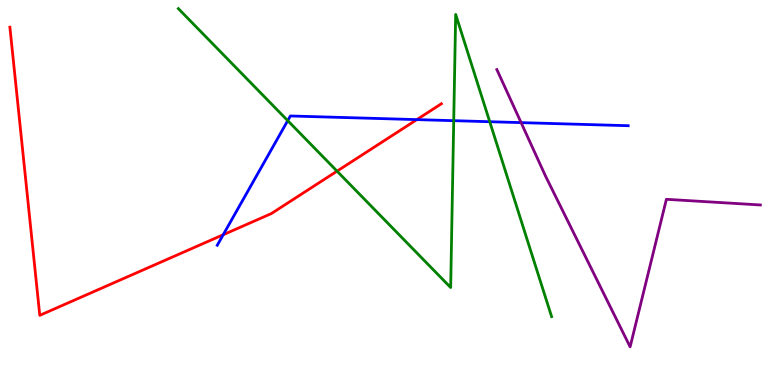[{'lines': ['blue', 'red'], 'intersections': [{'x': 2.88, 'y': 3.9}, {'x': 5.38, 'y': 6.89}]}, {'lines': ['green', 'red'], 'intersections': [{'x': 4.35, 'y': 5.55}]}, {'lines': ['purple', 'red'], 'intersections': []}, {'lines': ['blue', 'green'], 'intersections': [{'x': 3.71, 'y': 6.87}, {'x': 5.85, 'y': 6.87}, {'x': 6.32, 'y': 6.84}]}, {'lines': ['blue', 'purple'], 'intersections': [{'x': 6.72, 'y': 6.82}]}, {'lines': ['green', 'purple'], 'intersections': []}]